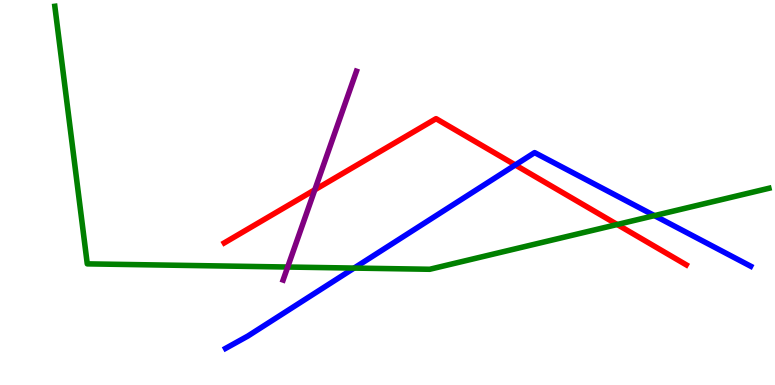[{'lines': ['blue', 'red'], 'intersections': [{'x': 6.65, 'y': 5.72}]}, {'lines': ['green', 'red'], 'intersections': [{'x': 7.96, 'y': 4.17}]}, {'lines': ['purple', 'red'], 'intersections': [{'x': 4.06, 'y': 5.07}]}, {'lines': ['blue', 'green'], 'intersections': [{'x': 4.57, 'y': 3.04}, {'x': 8.44, 'y': 4.4}]}, {'lines': ['blue', 'purple'], 'intersections': []}, {'lines': ['green', 'purple'], 'intersections': [{'x': 3.71, 'y': 3.06}]}]